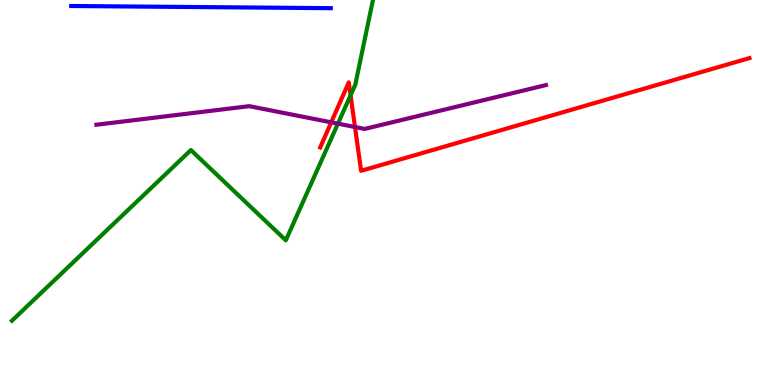[{'lines': ['blue', 'red'], 'intersections': []}, {'lines': ['green', 'red'], 'intersections': [{'x': 4.52, 'y': 7.52}]}, {'lines': ['purple', 'red'], 'intersections': [{'x': 4.27, 'y': 6.82}, {'x': 4.58, 'y': 6.7}]}, {'lines': ['blue', 'green'], 'intersections': []}, {'lines': ['blue', 'purple'], 'intersections': []}, {'lines': ['green', 'purple'], 'intersections': [{'x': 4.36, 'y': 6.79}]}]